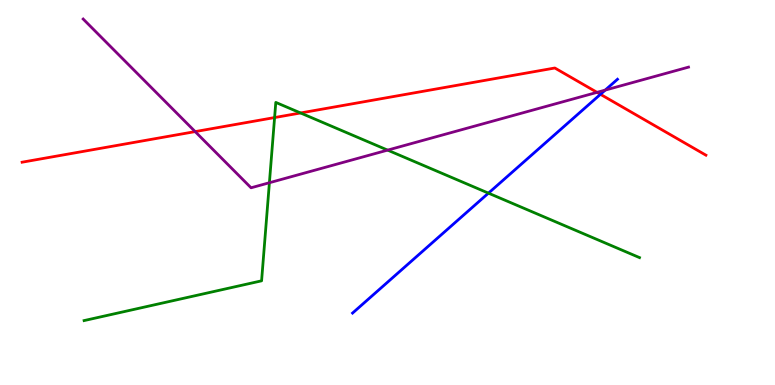[{'lines': ['blue', 'red'], 'intersections': [{'x': 7.75, 'y': 7.55}]}, {'lines': ['green', 'red'], 'intersections': [{'x': 3.54, 'y': 6.95}, {'x': 3.88, 'y': 7.07}]}, {'lines': ['purple', 'red'], 'intersections': [{'x': 2.52, 'y': 6.58}, {'x': 7.7, 'y': 7.6}]}, {'lines': ['blue', 'green'], 'intersections': [{'x': 6.3, 'y': 4.98}]}, {'lines': ['blue', 'purple'], 'intersections': [{'x': 7.81, 'y': 7.66}]}, {'lines': ['green', 'purple'], 'intersections': [{'x': 3.48, 'y': 5.25}, {'x': 5.0, 'y': 6.1}]}]